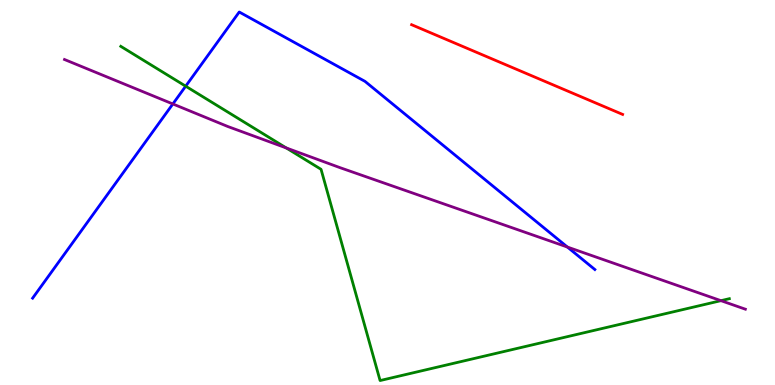[{'lines': ['blue', 'red'], 'intersections': []}, {'lines': ['green', 'red'], 'intersections': []}, {'lines': ['purple', 'red'], 'intersections': []}, {'lines': ['blue', 'green'], 'intersections': [{'x': 2.4, 'y': 7.76}]}, {'lines': ['blue', 'purple'], 'intersections': [{'x': 2.23, 'y': 7.3}, {'x': 7.32, 'y': 3.58}]}, {'lines': ['green', 'purple'], 'intersections': [{'x': 3.69, 'y': 6.16}, {'x': 9.3, 'y': 2.19}]}]